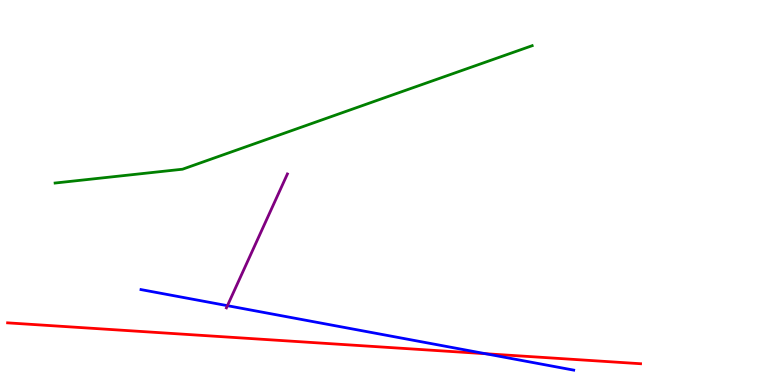[{'lines': ['blue', 'red'], 'intersections': [{'x': 6.26, 'y': 0.813}]}, {'lines': ['green', 'red'], 'intersections': []}, {'lines': ['purple', 'red'], 'intersections': []}, {'lines': ['blue', 'green'], 'intersections': []}, {'lines': ['blue', 'purple'], 'intersections': [{'x': 2.93, 'y': 2.06}]}, {'lines': ['green', 'purple'], 'intersections': []}]